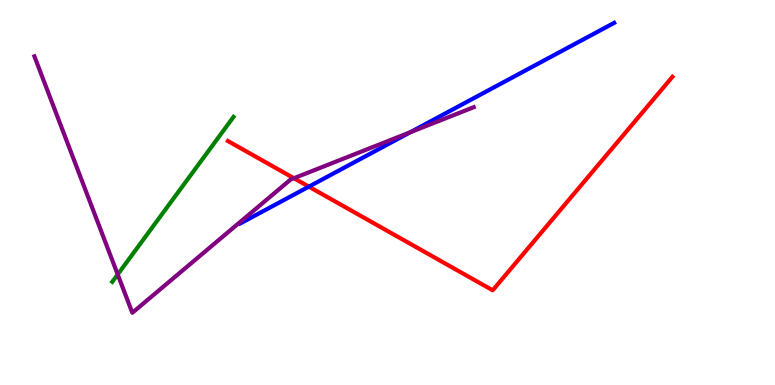[{'lines': ['blue', 'red'], 'intersections': [{'x': 3.99, 'y': 5.15}]}, {'lines': ['green', 'red'], 'intersections': []}, {'lines': ['purple', 'red'], 'intersections': [{'x': 3.79, 'y': 5.37}]}, {'lines': ['blue', 'green'], 'intersections': []}, {'lines': ['blue', 'purple'], 'intersections': [{'x': 5.29, 'y': 6.56}]}, {'lines': ['green', 'purple'], 'intersections': [{'x': 1.52, 'y': 2.87}]}]